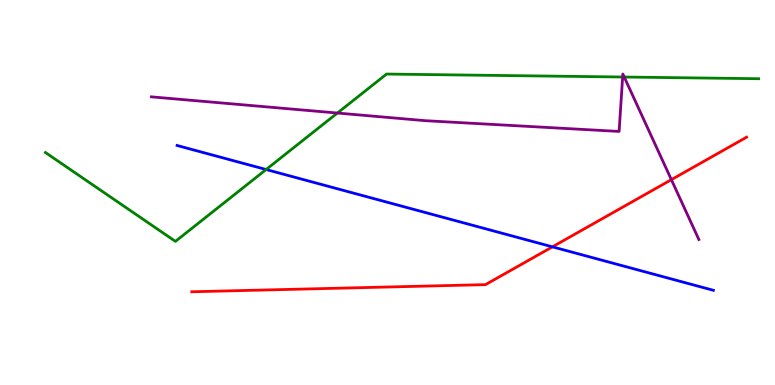[{'lines': ['blue', 'red'], 'intersections': [{'x': 7.13, 'y': 3.59}]}, {'lines': ['green', 'red'], 'intersections': []}, {'lines': ['purple', 'red'], 'intersections': [{'x': 8.66, 'y': 5.33}]}, {'lines': ['blue', 'green'], 'intersections': [{'x': 3.43, 'y': 5.6}]}, {'lines': ['blue', 'purple'], 'intersections': []}, {'lines': ['green', 'purple'], 'intersections': [{'x': 4.35, 'y': 7.06}, {'x': 8.03, 'y': 8.0}, {'x': 8.05, 'y': 8.0}]}]